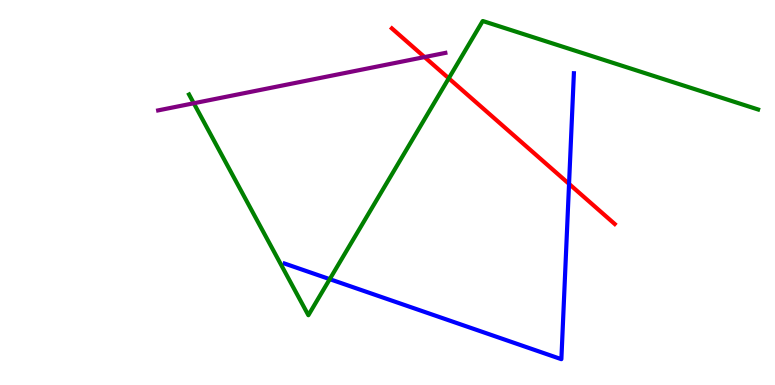[{'lines': ['blue', 'red'], 'intersections': [{'x': 7.34, 'y': 5.22}]}, {'lines': ['green', 'red'], 'intersections': [{'x': 5.79, 'y': 7.97}]}, {'lines': ['purple', 'red'], 'intersections': [{'x': 5.48, 'y': 8.52}]}, {'lines': ['blue', 'green'], 'intersections': [{'x': 4.25, 'y': 2.75}]}, {'lines': ['blue', 'purple'], 'intersections': []}, {'lines': ['green', 'purple'], 'intersections': [{'x': 2.5, 'y': 7.32}]}]